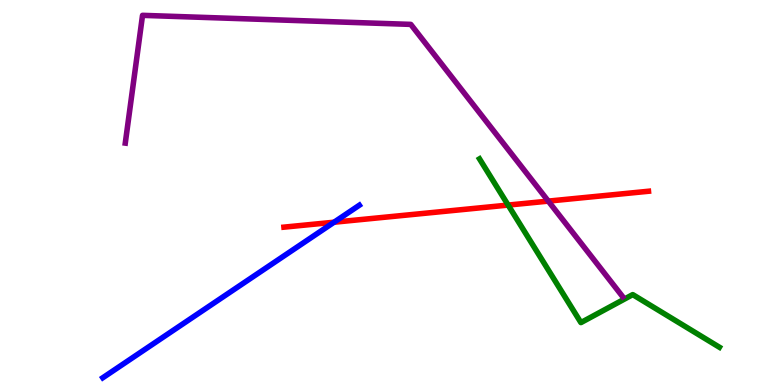[{'lines': ['blue', 'red'], 'intersections': [{'x': 4.31, 'y': 4.23}]}, {'lines': ['green', 'red'], 'intersections': [{'x': 6.56, 'y': 4.67}]}, {'lines': ['purple', 'red'], 'intersections': [{'x': 7.07, 'y': 4.78}]}, {'lines': ['blue', 'green'], 'intersections': []}, {'lines': ['blue', 'purple'], 'intersections': []}, {'lines': ['green', 'purple'], 'intersections': []}]